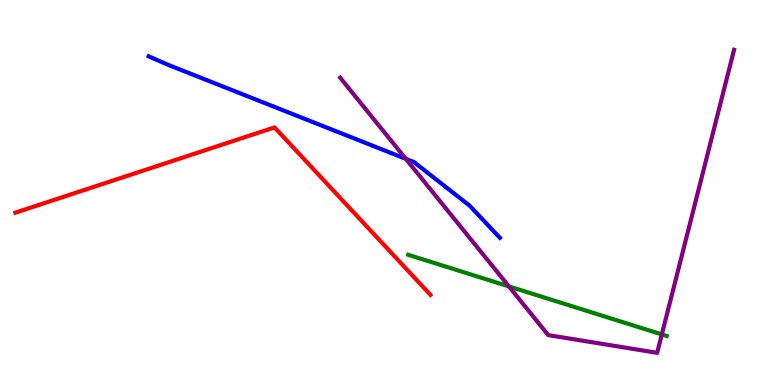[{'lines': ['blue', 'red'], 'intersections': []}, {'lines': ['green', 'red'], 'intersections': []}, {'lines': ['purple', 'red'], 'intersections': []}, {'lines': ['blue', 'green'], 'intersections': []}, {'lines': ['blue', 'purple'], 'intersections': [{'x': 5.24, 'y': 5.87}]}, {'lines': ['green', 'purple'], 'intersections': [{'x': 6.57, 'y': 2.56}, {'x': 8.54, 'y': 1.31}]}]